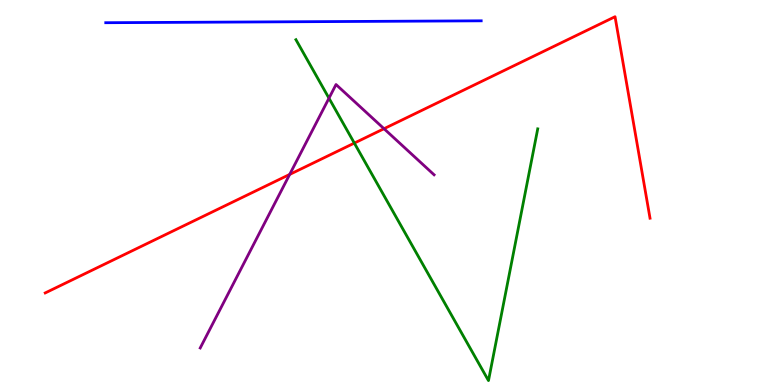[{'lines': ['blue', 'red'], 'intersections': []}, {'lines': ['green', 'red'], 'intersections': [{'x': 4.57, 'y': 6.28}]}, {'lines': ['purple', 'red'], 'intersections': [{'x': 3.74, 'y': 5.47}, {'x': 4.96, 'y': 6.66}]}, {'lines': ['blue', 'green'], 'intersections': []}, {'lines': ['blue', 'purple'], 'intersections': []}, {'lines': ['green', 'purple'], 'intersections': [{'x': 4.24, 'y': 7.45}]}]